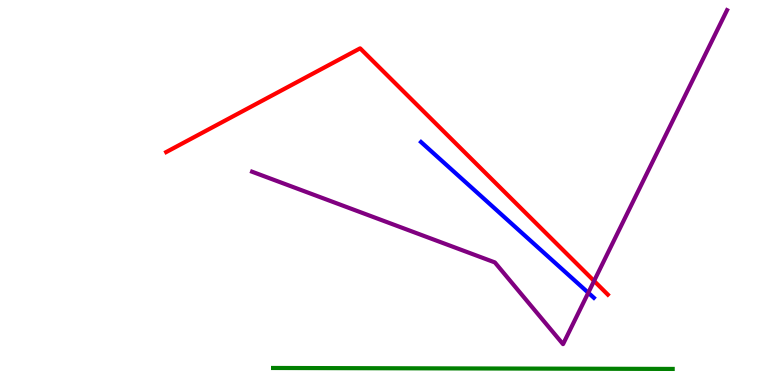[{'lines': ['blue', 'red'], 'intersections': []}, {'lines': ['green', 'red'], 'intersections': []}, {'lines': ['purple', 'red'], 'intersections': [{'x': 7.67, 'y': 2.7}]}, {'lines': ['blue', 'green'], 'intersections': []}, {'lines': ['blue', 'purple'], 'intersections': [{'x': 7.59, 'y': 2.4}]}, {'lines': ['green', 'purple'], 'intersections': []}]